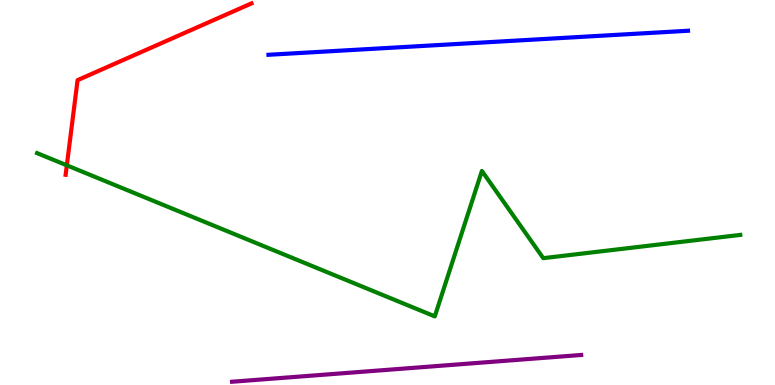[{'lines': ['blue', 'red'], 'intersections': []}, {'lines': ['green', 'red'], 'intersections': [{'x': 0.862, 'y': 5.71}]}, {'lines': ['purple', 'red'], 'intersections': []}, {'lines': ['blue', 'green'], 'intersections': []}, {'lines': ['blue', 'purple'], 'intersections': []}, {'lines': ['green', 'purple'], 'intersections': []}]